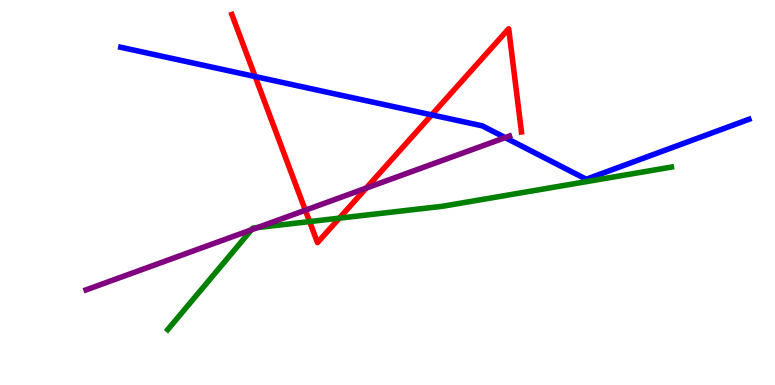[{'lines': ['blue', 'red'], 'intersections': [{'x': 3.29, 'y': 8.01}, {'x': 5.57, 'y': 7.02}]}, {'lines': ['green', 'red'], 'intersections': [{'x': 3.99, 'y': 4.24}, {'x': 4.38, 'y': 4.33}]}, {'lines': ['purple', 'red'], 'intersections': [{'x': 3.94, 'y': 4.54}, {'x': 4.73, 'y': 5.11}]}, {'lines': ['blue', 'green'], 'intersections': []}, {'lines': ['blue', 'purple'], 'intersections': [{'x': 6.52, 'y': 6.43}]}, {'lines': ['green', 'purple'], 'intersections': [{'x': 3.24, 'y': 4.03}, {'x': 3.32, 'y': 4.09}]}]